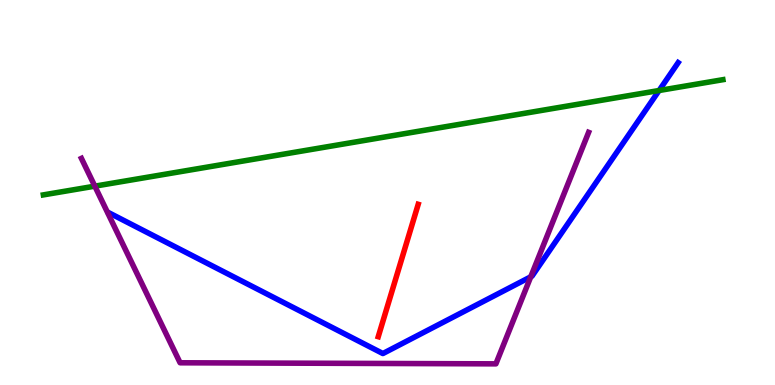[{'lines': ['blue', 'red'], 'intersections': []}, {'lines': ['green', 'red'], 'intersections': []}, {'lines': ['purple', 'red'], 'intersections': []}, {'lines': ['blue', 'green'], 'intersections': [{'x': 8.5, 'y': 7.65}]}, {'lines': ['blue', 'purple'], 'intersections': [{'x': 6.85, 'y': 2.81}]}, {'lines': ['green', 'purple'], 'intersections': [{'x': 1.22, 'y': 5.16}]}]